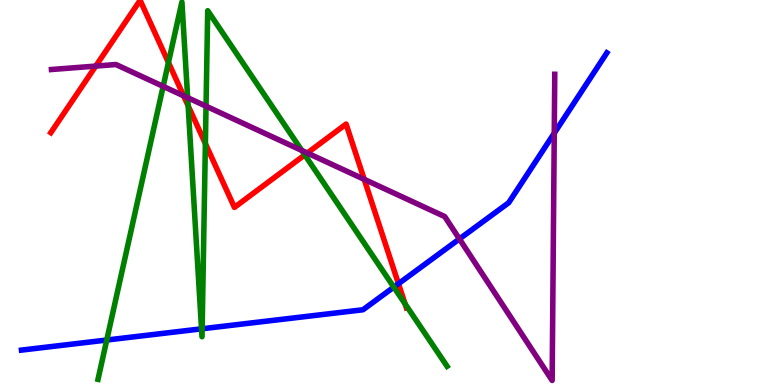[{'lines': ['blue', 'red'], 'intersections': [{'x': 5.14, 'y': 2.63}]}, {'lines': ['green', 'red'], 'intersections': [{'x': 2.17, 'y': 8.38}, {'x': 2.43, 'y': 7.25}, {'x': 2.65, 'y': 6.27}, {'x': 3.93, 'y': 5.98}, {'x': 5.23, 'y': 2.11}]}, {'lines': ['purple', 'red'], 'intersections': [{'x': 1.24, 'y': 8.28}, {'x': 2.37, 'y': 7.51}, {'x': 3.97, 'y': 6.03}, {'x': 4.7, 'y': 5.34}]}, {'lines': ['blue', 'green'], 'intersections': [{'x': 1.38, 'y': 1.17}, {'x': 2.6, 'y': 1.46}, {'x': 2.61, 'y': 1.46}, {'x': 5.08, 'y': 2.54}]}, {'lines': ['blue', 'purple'], 'intersections': [{'x': 5.93, 'y': 3.79}, {'x': 7.15, 'y': 6.54}]}, {'lines': ['green', 'purple'], 'intersections': [{'x': 2.11, 'y': 7.76}, {'x': 2.42, 'y': 7.46}, {'x': 2.66, 'y': 7.24}, {'x': 3.89, 'y': 6.09}]}]